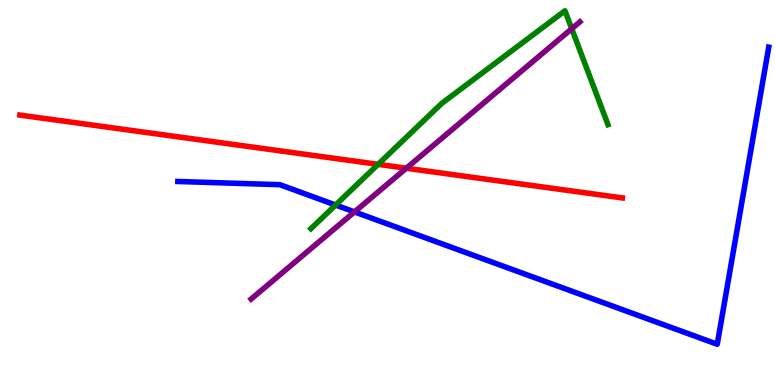[{'lines': ['blue', 'red'], 'intersections': []}, {'lines': ['green', 'red'], 'intersections': [{'x': 4.88, 'y': 5.73}]}, {'lines': ['purple', 'red'], 'intersections': [{'x': 5.24, 'y': 5.63}]}, {'lines': ['blue', 'green'], 'intersections': [{'x': 4.33, 'y': 4.67}]}, {'lines': ['blue', 'purple'], 'intersections': [{'x': 4.57, 'y': 4.5}]}, {'lines': ['green', 'purple'], 'intersections': [{'x': 7.38, 'y': 9.25}]}]